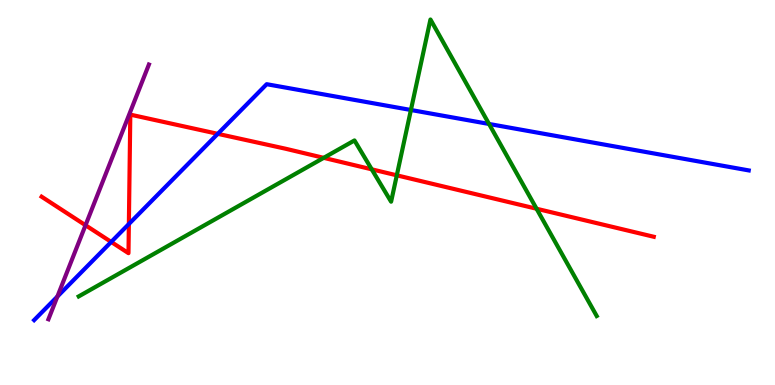[{'lines': ['blue', 'red'], 'intersections': [{'x': 1.43, 'y': 3.72}, {'x': 1.66, 'y': 4.18}, {'x': 2.81, 'y': 6.52}]}, {'lines': ['green', 'red'], 'intersections': [{'x': 4.18, 'y': 5.9}, {'x': 4.8, 'y': 5.6}, {'x': 5.12, 'y': 5.45}, {'x': 6.92, 'y': 4.58}]}, {'lines': ['purple', 'red'], 'intersections': [{'x': 1.1, 'y': 4.15}]}, {'lines': ['blue', 'green'], 'intersections': [{'x': 5.3, 'y': 7.14}, {'x': 6.31, 'y': 6.78}]}, {'lines': ['blue', 'purple'], 'intersections': [{'x': 0.741, 'y': 2.3}]}, {'lines': ['green', 'purple'], 'intersections': []}]